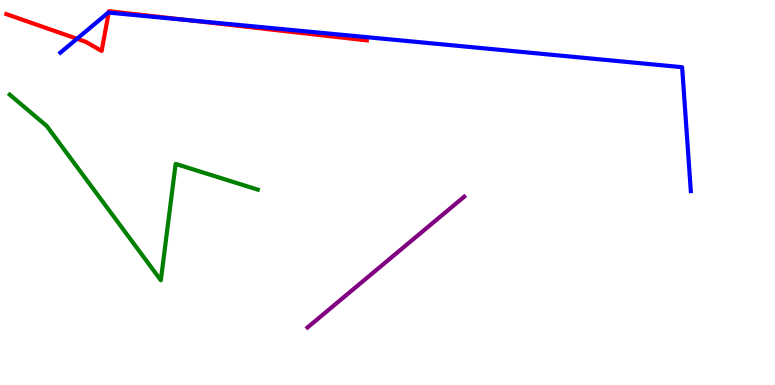[{'lines': ['blue', 'red'], 'intersections': [{'x': 0.993, 'y': 8.99}, {'x': 1.4, 'y': 9.67}, {'x': 2.43, 'y': 9.48}]}, {'lines': ['green', 'red'], 'intersections': []}, {'lines': ['purple', 'red'], 'intersections': []}, {'lines': ['blue', 'green'], 'intersections': []}, {'lines': ['blue', 'purple'], 'intersections': []}, {'lines': ['green', 'purple'], 'intersections': []}]